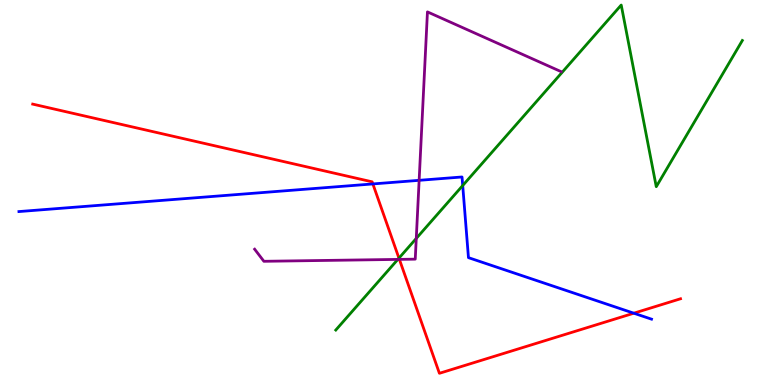[{'lines': ['blue', 'red'], 'intersections': [{'x': 4.81, 'y': 5.22}, {'x': 8.18, 'y': 1.86}]}, {'lines': ['green', 'red'], 'intersections': [{'x': 5.15, 'y': 3.3}]}, {'lines': ['purple', 'red'], 'intersections': [{'x': 5.15, 'y': 3.26}]}, {'lines': ['blue', 'green'], 'intersections': [{'x': 5.97, 'y': 5.18}]}, {'lines': ['blue', 'purple'], 'intersections': [{'x': 5.41, 'y': 5.32}]}, {'lines': ['green', 'purple'], 'intersections': [{'x': 5.13, 'y': 3.26}, {'x': 5.37, 'y': 3.81}]}]